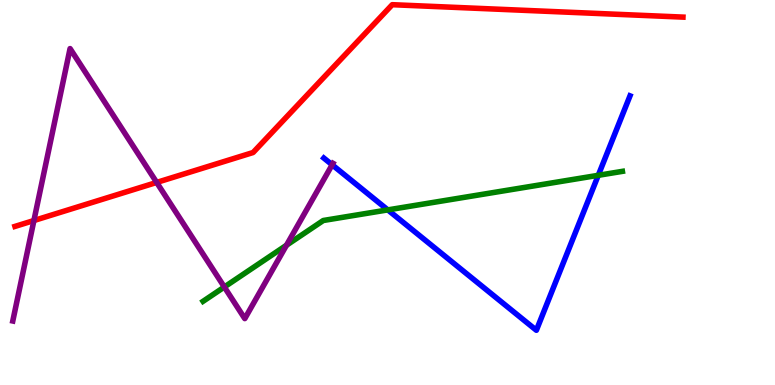[{'lines': ['blue', 'red'], 'intersections': []}, {'lines': ['green', 'red'], 'intersections': []}, {'lines': ['purple', 'red'], 'intersections': [{'x': 0.438, 'y': 4.27}, {'x': 2.02, 'y': 5.26}]}, {'lines': ['blue', 'green'], 'intersections': [{'x': 5.0, 'y': 4.55}, {'x': 7.72, 'y': 5.45}]}, {'lines': ['blue', 'purple'], 'intersections': [{'x': 4.29, 'y': 5.72}]}, {'lines': ['green', 'purple'], 'intersections': [{'x': 2.89, 'y': 2.55}, {'x': 3.7, 'y': 3.63}]}]